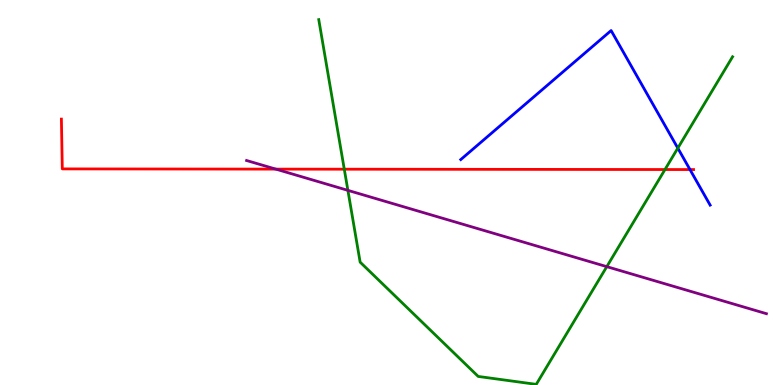[{'lines': ['blue', 'red'], 'intersections': [{'x': 8.9, 'y': 5.6}]}, {'lines': ['green', 'red'], 'intersections': [{'x': 4.44, 'y': 5.61}, {'x': 8.58, 'y': 5.6}]}, {'lines': ['purple', 'red'], 'intersections': [{'x': 3.56, 'y': 5.61}]}, {'lines': ['blue', 'green'], 'intersections': [{'x': 8.75, 'y': 6.15}]}, {'lines': ['blue', 'purple'], 'intersections': []}, {'lines': ['green', 'purple'], 'intersections': [{'x': 4.49, 'y': 5.06}, {'x': 7.83, 'y': 3.07}]}]